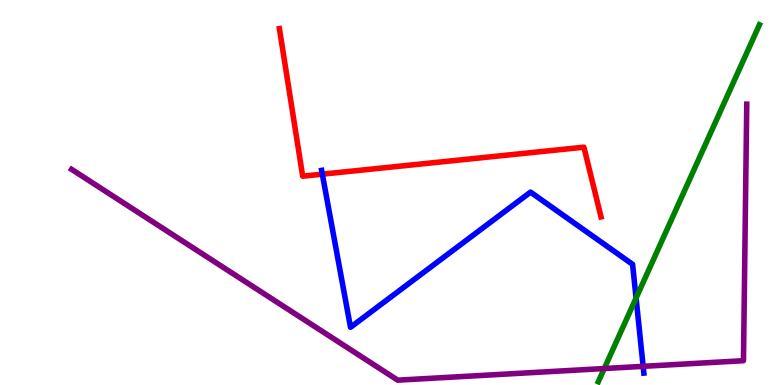[{'lines': ['blue', 'red'], 'intersections': [{'x': 4.16, 'y': 5.48}]}, {'lines': ['green', 'red'], 'intersections': []}, {'lines': ['purple', 'red'], 'intersections': []}, {'lines': ['blue', 'green'], 'intersections': [{'x': 8.21, 'y': 2.26}]}, {'lines': ['blue', 'purple'], 'intersections': [{'x': 8.3, 'y': 0.485}]}, {'lines': ['green', 'purple'], 'intersections': [{'x': 7.8, 'y': 0.428}]}]